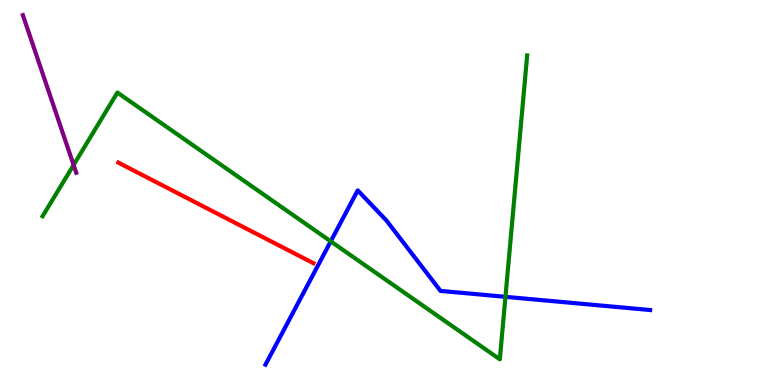[{'lines': ['blue', 'red'], 'intersections': []}, {'lines': ['green', 'red'], 'intersections': []}, {'lines': ['purple', 'red'], 'intersections': []}, {'lines': ['blue', 'green'], 'intersections': [{'x': 4.27, 'y': 3.73}, {'x': 6.52, 'y': 2.29}]}, {'lines': ['blue', 'purple'], 'intersections': []}, {'lines': ['green', 'purple'], 'intersections': [{'x': 0.95, 'y': 5.72}]}]